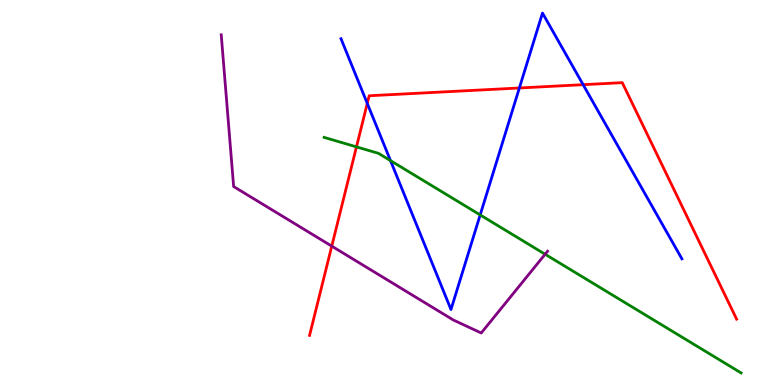[{'lines': ['blue', 'red'], 'intersections': [{'x': 4.74, 'y': 7.31}, {'x': 6.7, 'y': 7.71}, {'x': 7.52, 'y': 7.8}]}, {'lines': ['green', 'red'], 'intersections': [{'x': 4.6, 'y': 6.19}]}, {'lines': ['purple', 'red'], 'intersections': [{'x': 4.28, 'y': 3.61}]}, {'lines': ['blue', 'green'], 'intersections': [{'x': 5.04, 'y': 5.83}, {'x': 6.2, 'y': 4.42}]}, {'lines': ['blue', 'purple'], 'intersections': []}, {'lines': ['green', 'purple'], 'intersections': [{'x': 7.03, 'y': 3.4}]}]